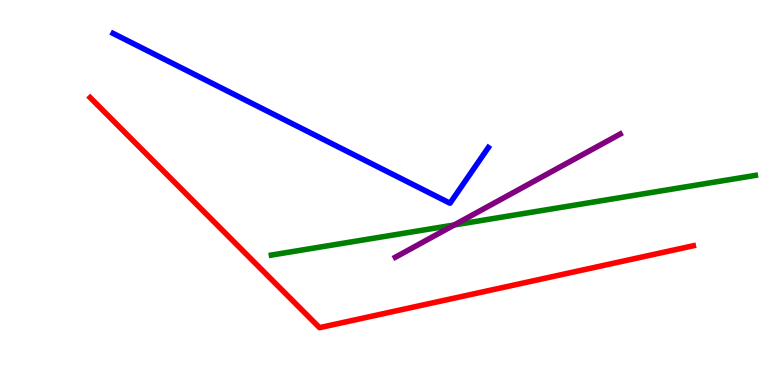[{'lines': ['blue', 'red'], 'intersections': []}, {'lines': ['green', 'red'], 'intersections': []}, {'lines': ['purple', 'red'], 'intersections': []}, {'lines': ['blue', 'green'], 'intersections': []}, {'lines': ['blue', 'purple'], 'intersections': []}, {'lines': ['green', 'purple'], 'intersections': [{'x': 5.86, 'y': 4.16}]}]